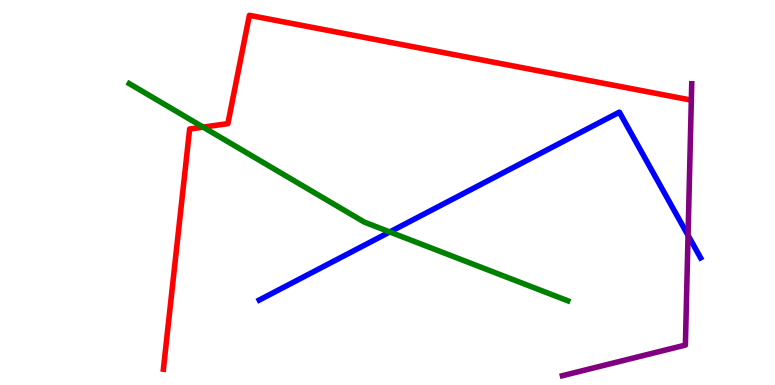[{'lines': ['blue', 'red'], 'intersections': []}, {'lines': ['green', 'red'], 'intersections': [{'x': 2.62, 'y': 6.7}]}, {'lines': ['purple', 'red'], 'intersections': []}, {'lines': ['blue', 'green'], 'intersections': [{'x': 5.03, 'y': 3.98}]}, {'lines': ['blue', 'purple'], 'intersections': [{'x': 8.88, 'y': 3.89}]}, {'lines': ['green', 'purple'], 'intersections': []}]